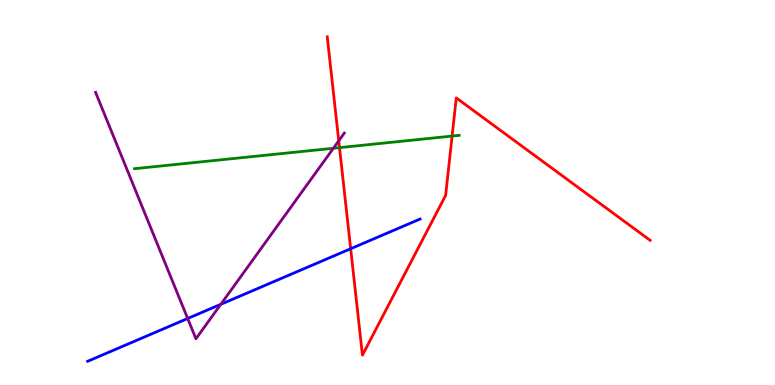[{'lines': ['blue', 'red'], 'intersections': [{'x': 4.52, 'y': 3.54}]}, {'lines': ['green', 'red'], 'intersections': [{'x': 4.38, 'y': 6.17}, {'x': 5.83, 'y': 6.47}]}, {'lines': ['purple', 'red'], 'intersections': [{'x': 4.37, 'y': 6.34}]}, {'lines': ['blue', 'green'], 'intersections': []}, {'lines': ['blue', 'purple'], 'intersections': [{'x': 2.42, 'y': 1.73}, {'x': 2.85, 'y': 2.1}]}, {'lines': ['green', 'purple'], 'intersections': [{'x': 4.3, 'y': 6.15}]}]